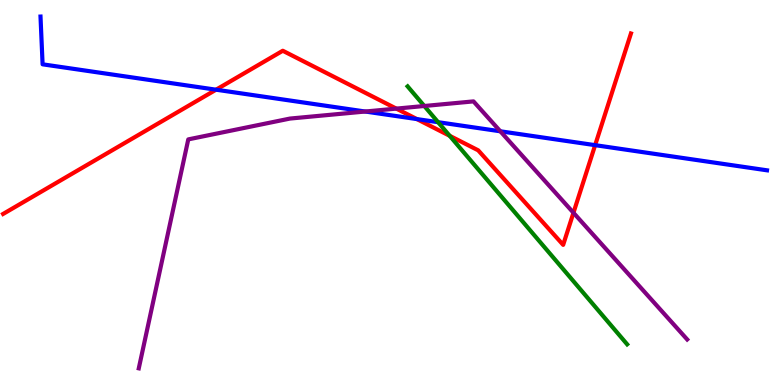[{'lines': ['blue', 'red'], 'intersections': [{'x': 2.79, 'y': 7.67}, {'x': 5.38, 'y': 6.91}, {'x': 7.68, 'y': 6.23}]}, {'lines': ['green', 'red'], 'intersections': [{'x': 5.8, 'y': 6.47}]}, {'lines': ['purple', 'red'], 'intersections': [{'x': 5.11, 'y': 7.18}, {'x': 7.4, 'y': 4.47}]}, {'lines': ['blue', 'green'], 'intersections': [{'x': 5.65, 'y': 6.83}]}, {'lines': ['blue', 'purple'], 'intersections': [{'x': 4.71, 'y': 7.1}, {'x': 6.46, 'y': 6.59}]}, {'lines': ['green', 'purple'], 'intersections': [{'x': 5.47, 'y': 7.25}]}]